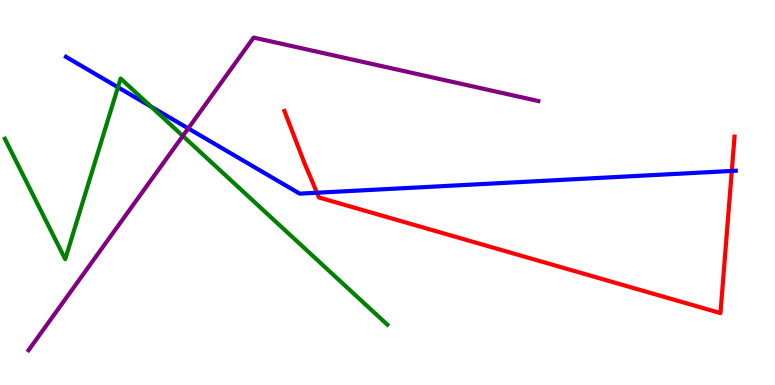[{'lines': ['blue', 'red'], 'intersections': [{'x': 4.09, 'y': 4.99}, {'x': 9.44, 'y': 5.56}]}, {'lines': ['green', 'red'], 'intersections': []}, {'lines': ['purple', 'red'], 'intersections': []}, {'lines': ['blue', 'green'], 'intersections': [{'x': 1.52, 'y': 7.73}, {'x': 1.95, 'y': 7.23}]}, {'lines': ['blue', 'purple'], 'intersections': [{'x': 2.43, 'y': 6.66}]}, {'lines': ['green', 'purple'], 'intersections': [{'x': 2.36, 'y': 6.47}]}]